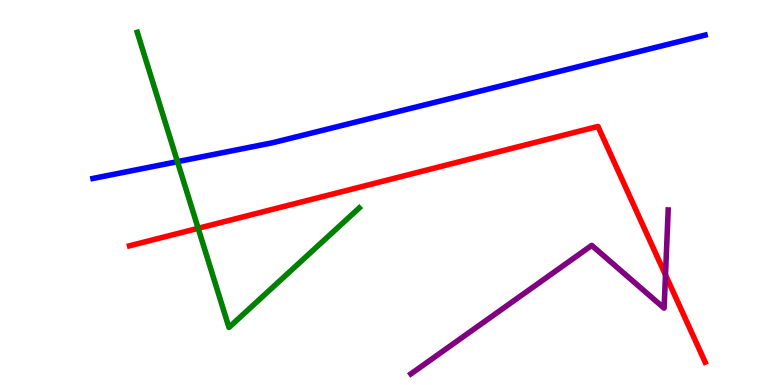[{'lines': ['blue', 'red'], 'intersections': []}, {'lines': ['green', 'red'], 'intersections': [{'x': 2.56, 'y': 4.07}]}, {'lines': ['purple', 'red'], 'intersections': [{'x': 8.59, 'y': 2.86}]}, {'lines': ['blue', 'green'], 'intersections': [{'x': 2.29, 'y': 5.8}]}, {'lines': ['blue', 'purple'], 'intersections': []}, {'lines': ['green', 'purple'], 'intersections': []}]